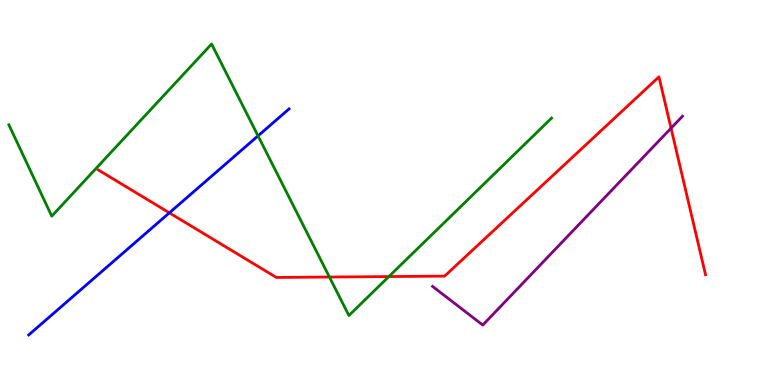[{'lines': ['blue', 'red'], 'intersections': [{'x': 2.19, 'y': 4.47}]}, {'lines': ['green', 'red'], 'intersections': [{'x': 4.25, 'y': 2.8}, {'x': 5.02, 'y': 2.82}]}, {'lines': ['purple', 'red'], 'intersections': [{'x': 8.66, 'y': 6.67}]}, {'lines': ['blue', 'green'], 'intersections': [{'x': 3.33, 'y': 6.47}]}, {'lines': ['blue', 'purple'], 'intersections': []}, {'lines': ['green', 'purple'], 'intersections': []}]